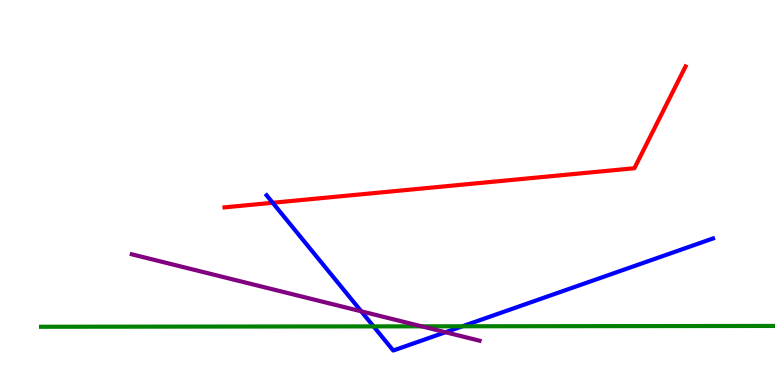[{'lines': ['blue', 'red'], 'intersections': [{'x': 3.52, 'y': 4.73}]}, {'lines': ['green', 'red'], 'intersections': []}, {'lines': ['purple', 'red'], 'intersections': []}, {'lines': ['blue', 'green'], 'intersections': [{'x': 4.82, 'y': 1.52}, {'x': 5.97, 'y': 1.52}]}, {'lines': ['blue', 'purple'], 'intersections': [{'x': 4.66, 'y': 1.91}, {'x': 5.75, 'y': 1.37}]}, {'lines': ['green', 'purple'], 'intersections': [{'x': 5.44, 'y': 1.52}]}]